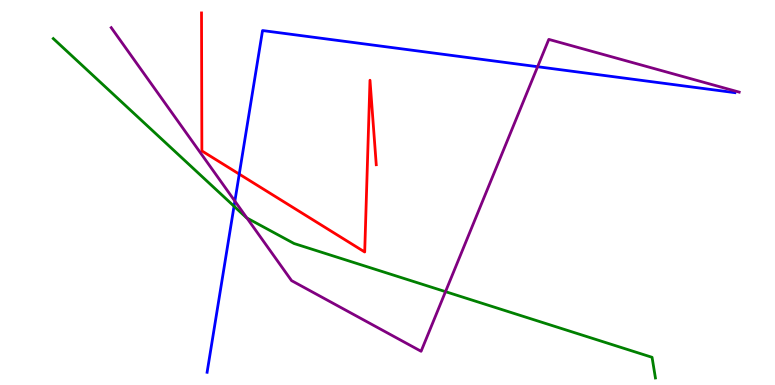[{'lines': ['blue', 'red'], 'intersections': [{'x': 3.09, 'y': 5.48}]}, {'lines': ['green', 'red'], 'intersections': []}, {'lines': ['purple', 'red'], 'intersections': []}, {'lines': ['blue', 'green'], 'intersections': [{'x': 3.02, 'y': 4.64}]}, {'lines': ['blue', 'purple'], 'intersections': [{'x': 3.03, 'y': 4.78}, {'x': 6.94, 'y': 8.27}]}, {'lines': ['green', 'purple'], 'intersections': [{'x': 3.19, 'y': 4.34}, {'x': 5.75, 'y': 2.42}]}]